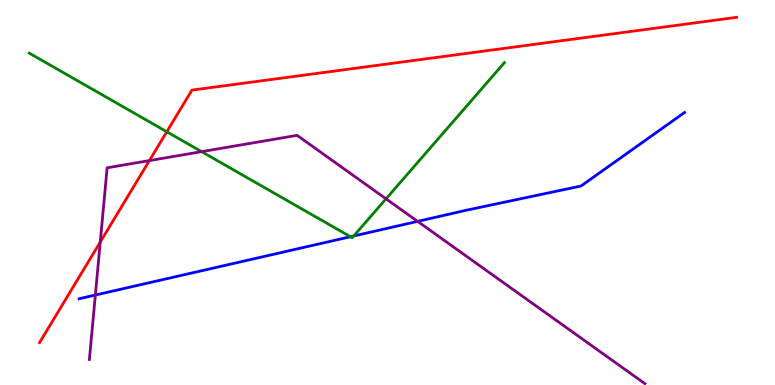[{'lines': ['blue', 'red'], 'intersections': []}, {'lines': ['green', 'red'], 'intersections': [{'x': 2.15, 'y': 6.58}]}, {'lines': ['purple', 'red'], 'intersections': [{'x': 1.29, 'y': 3.71}, {'x': 1.93, 'y': 5.83}]}, {'lines': ['blue', 'green'], 'intersections': [{'x': 4.52, 'y': 3.85}, {'x': 4.56, 'y': 3.87}]}, {'lines': ['blue', 'purple'], 'intersections': [{'x': 1.23, 'y': 2.34}, {'x': 5.39, 'y': 4.25}]}, {'lines': ['green', 'purple'], 'intersections': [{'x': 2.6, 'y': 6.06}, {'x': 4.98, 'y': 4.84}]}]